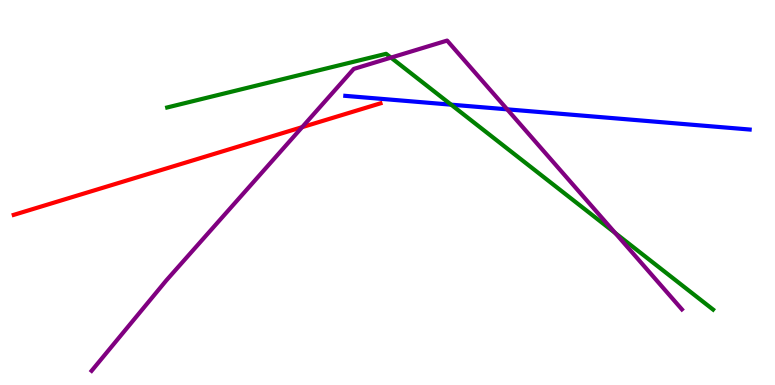[{'lines': ['blue', 'red'], 'intersections': []}, {'lines': ['green', 'red'], 'intersections': []}, {'lines': ['purple', 'red'], 'intersections': [{'x': 3.9, 'y': 6.7}]}, {'lines': ['blue', 'green'], 'intersections': [{'x': 5.82, 'y': 7.28}]}, {'lines': ['blue', 'purple'], 'intersections': [{'x': 6.54, 'y': 7.16}]}, {'lines': ['green', 'purple'], 'intersections': [{'x': 5.04, 'y': 8.5}, {'x': 7.94, 'y': 3.95}]}]